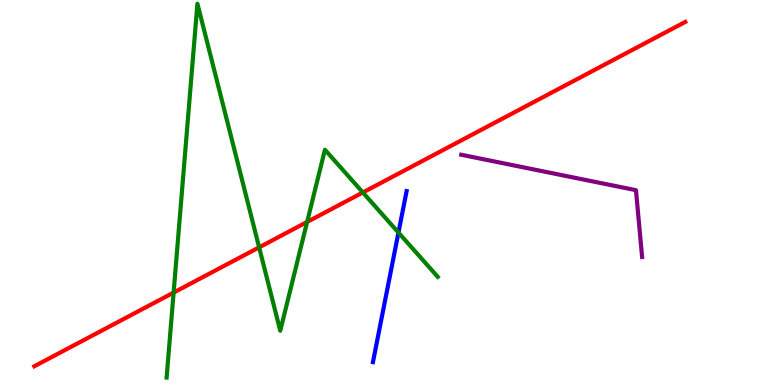[{'lines': ['blue', 'red'], 'intersections': []}, {'lines': ['green', 'red'], 'intersections': [{'x': 2.24, 'y': 2.4}, {'x': 3.34, 'y': 3.58}, {'x': 3.96, 'y': 4.23}, {'x': 4.68, 'y': 5.0}]}, {'lines': ['purple', 'red'], 'intersections': []}, {'lines': ['blue', 'green'], 'intersections': [{'x': 5.14, 'y': 3.96}]}, {'lines': ['blue', 'purple'], 'intersections': []}, {'lines': ['green', 'purple'], 'intersections': []}]